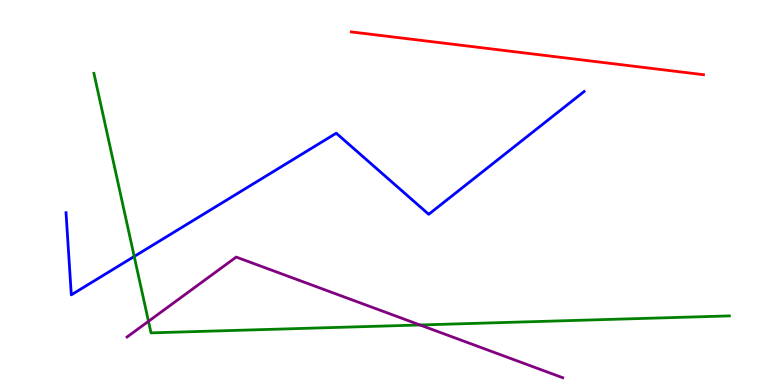[{'lines': ['blue', 'red'], 'intersections': []}, {'lines': ['green', 'red'], 'intersections': []}, {'lines': ['purple', 'red'], 'intersections': []}, {'lines': ['blue', 'green'], 'intersections': [{'x': 1.73, 'y': 3.34}]}, {'lines': ['blue', 'purple'], 'intersections': []}, {'lines': ['green', 'purple'], 'intersections': [{'x': 1.92, 'y': 1.65}, {'x': 5.42, 'y': 1.56}]}]